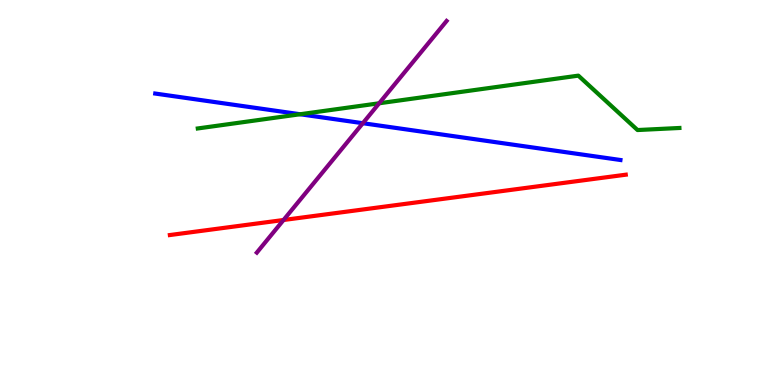[{'lines': ['blue', 'red'], 'intersections': []}, {'lines': ['green', 'red'], 'intersections': []}, {'lines': ['purple', 'red'], 'intersections': [{'x': 3.66, 'y': 4.29}]}, {'lines': ['blue', 'green'], 'intersections': [{'x': 3.87, 'y': 7.03}]}, {'lines': ['blue', 'purple'], 'intersections': [{'x': 4.68, 'y': 6.8}]}, {'lines': ['green', 'purple'], 'intersections': [{'x': 4.89, 'y': 7.32}]}]